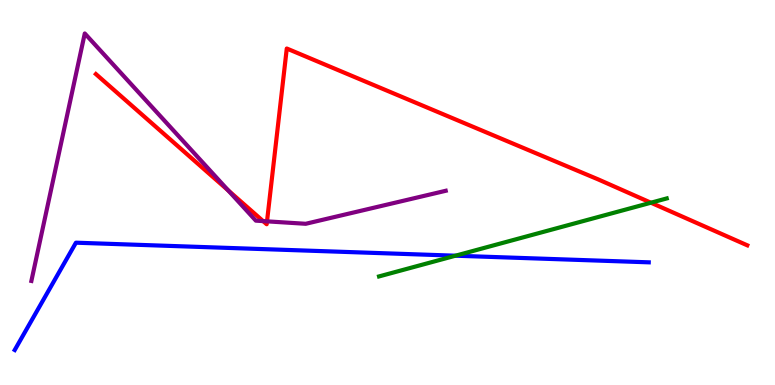[{'lines': ['blue', 'red'], 'intersections': []}, {'lines': ['green', 'red'], 'intersections': [{'x': 8.4, 'y': 4.73}]}, {'lines': ['purple', 'red'], 'intersections': [{'x': 2.94, 'y': 5.05}, {'x': 3.4, 'y': 4.26}, {'x': 3.45, 'y': 4.25}]}, {'lines': ['blue', 'green'], 'intersections': [{'x': 5.88, 'y': 3.36}]}, {'lines': ['blue', 'purple'], 'intersections': []}, {'lines': ['green', 'purple'], 'intersections': []}]